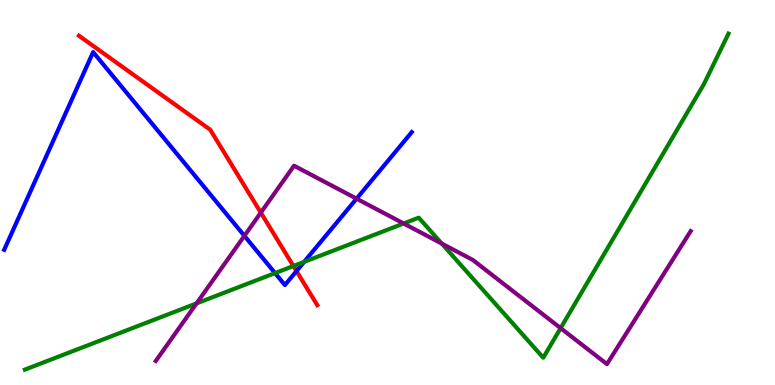[{'lines': ['blue', 'red'], 'intersections': [{'x': 3.83, 'y': 2.96}]}, {'lines': ['green', 'red'], 'intersections': [{'x': 3.79, 'y': 3.09}]}, {'lines': ['purple', 'red'], 'intersections': [{'x': 3.37, 'y': 4.48}]}, {'lines': ['blue', 'green'], 'intersections': [{'x': 3.55, 'y': 2.91}, {'x': 3.92, 'y': 3.2}]}, {'lines': ['blue', 'purple'], 'intersections': [{'x': 3.15, 'y': 3.87}, {'x': 4.6, 'y': 4.84}]}, {'lines': ['green', 'purple'], 'intersections': [{'x': 2.54, 'y': 2.12}, {'x': 5.21, 'y': 4.2}, {'x': 5.7, 'y': 3.67}, {'x': 7.23, 'y': 1.48}]}]